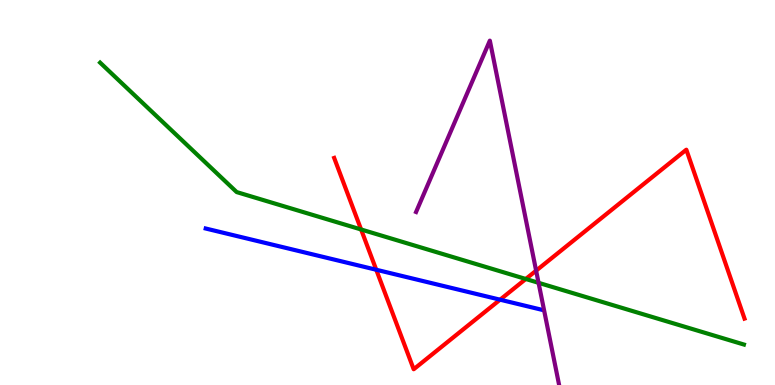[{'lines': ['blue', 'red'], 'intersections': [{'x': 4.85, 'y': 2.99}, {'x': 6.45, 'y': 2.22}]}, {'lines': ['green', 'red'], 'intersections': [{'x': 4.66, 'y': 4.04}, {'x': 6.78, 'y': 2.75}]}, {'lines': ['purple', 'red'], 'intersections': [{'x': 6.92, 'y': 2.97}]}, {'lines': ['blue', 'green'], 'intersections': []}, {'lines': ['blue', 'purple'], 'intersections': []}, {'lines': ['green', 'purple'], 'intersections': [{'x': 6.95, 'y': 2.65}]}]